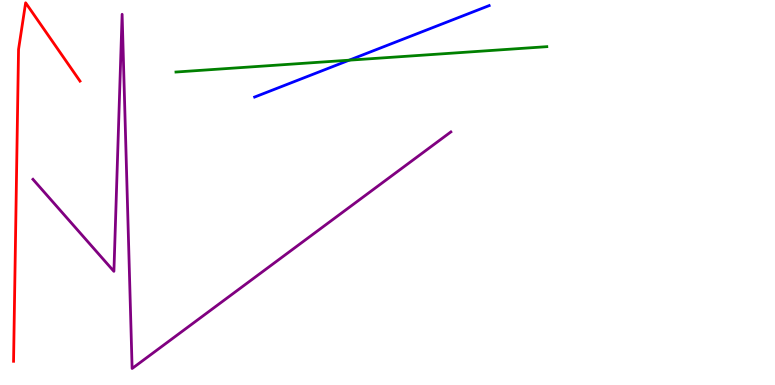[{'lines': ['blue', 'red'], 'intersections': []}, {'lines': ['green', 'red'], 'intersections': []}, {'lines': ['purple', 'red'], 'intersections': []}, {'lines': ['blue', 'green'], 'intersections': [{'x': 4.51, 'y': 8.44}]}, {'lines': ['blue', 'purple'], 'intersections': []}, {'lines': ['green', 'purple'], 'intersections': []}]